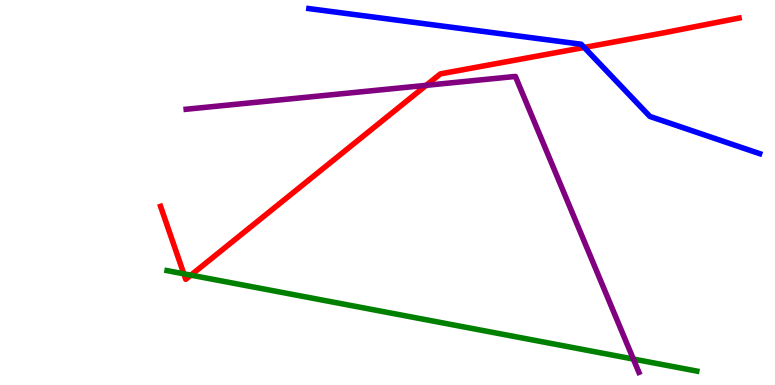[{'lines': ['blue', 'red'], 'intersections': [{'x': 7.54, 'y': 8.77}]}, {'lines': ['green', 'red'], 'intersections': [{'x': 2.37, 'y': 2.89}, {'x': 2.46, 'y': 2.85}]}, {'lines': ['purple', 'red'], 'intersections': [{'x': 5.5, 'y': 7.78}]}, {'lines': ['blue', 'green'], 'intersections': []}, {'lines': ['blue', 'purple'], 'intersections': []}, {'lines': ['green', 'purple'], 'intersections': [{'x': 8.17, 'y': 0.674}]}]